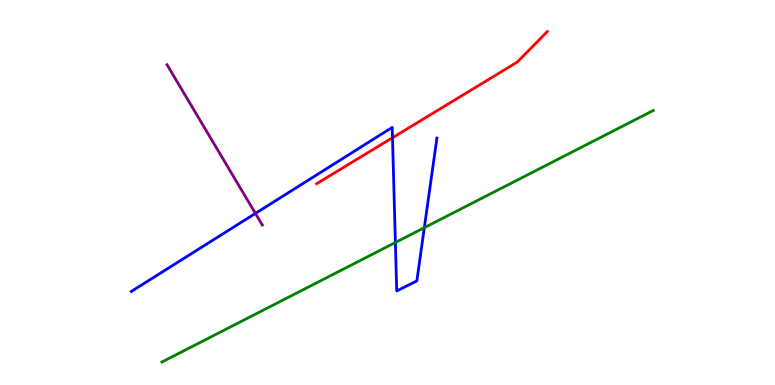[{'lines': ['blue', 'red'], 'intersections': [{'x': 5.06, 'y': 6.42}]}, {'lines': ['green', 'red'], 'intersections': []}, {'lines': ['purple', 'red'], 'intersections': []}, {'lines': ['blue', 'green'], 'intersections': [{'x': 5.1, 'y': 3.7}, {'x': 5.48, 'y': 4.09}]}, {'lines': ['blue', 'purple'], 'intersections': [{'x': 3.3, 'y': 4.46}]}, {'lines': ['green', 'purple'], 'intersections': []}]